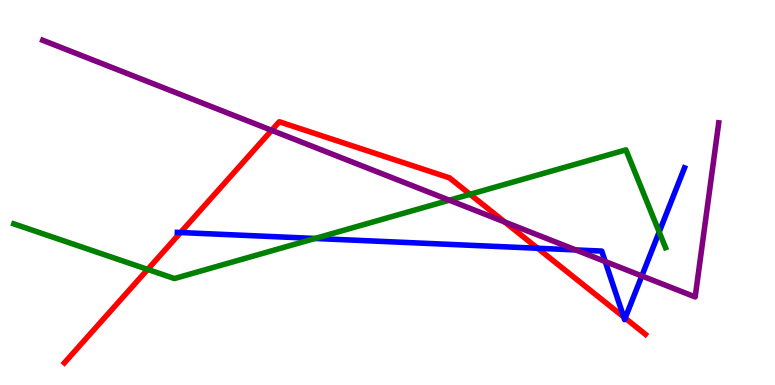[{'lines': ['blue', 'red'], 'intersections': [{'x': 2.33, 'y': 3.96}, {'x': 6.94, 'y': 3.55}, {'x': 8.05, 'y': 1.77}, {'x': 8.07, 'y': 1.74}]}, {'lines': ['green', 'red'], 'intersections': [{'x': 1.91, 'y': 3.0}, {'x': 6.07, 'y': 4.95}]}, {'lines': ['purple', 'red'], 'intersections': [{'x': 3.51, 'y': 6.62}, {'x': 6.51, 'y': 4.23}]}, {'lines': ['blue', 'green'], 'intersections': [{'x': 4.07, 'y': 3.81}, {'x': 8.51, 'y': 3.97}]}, {'lines': ['blue', 'purple'], 'intersections': [{'x': 7.43, 'y': 3.51}, {'x': 7.81, 'y': 3.21}, {'x': 8.28, 'y': 2.83}]}, {'lines': ['green', 'purple'], 'intersections': [{'x': 5.8, 'y': 4.8}]}]